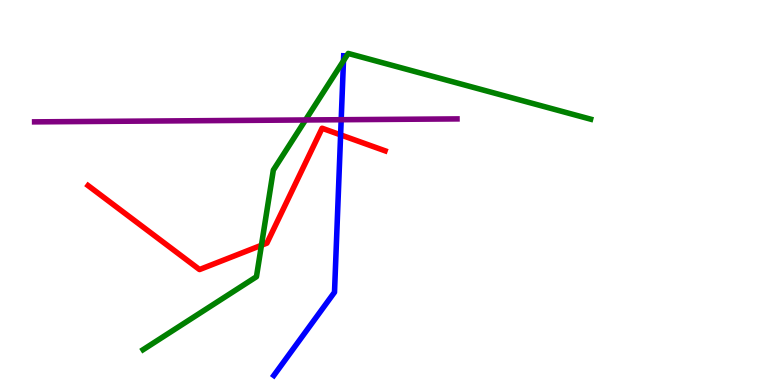[{'lines': ['blue', 'red'], 'intersections': [{'x': 4.39, 'y': 6.5}]}, {'lines': ['green', 'red'], 'intersections': [{'x': 3.37, 'y': 3.63}]}, {'lines': ['purple', 'red'], 'intersections': []}, {'lines': ['blue', 'green'], 'intersections': [{'x': 4.43, 'y': 8.42}]}, {'lines': ['blue', 'purple'], 'intersections': [{'x': 4.4, 'y': 6.89}]}, {'lines': ['green', 'purple'], 'intersections': [{'x': 3.94, 'y': 6.88}]}]